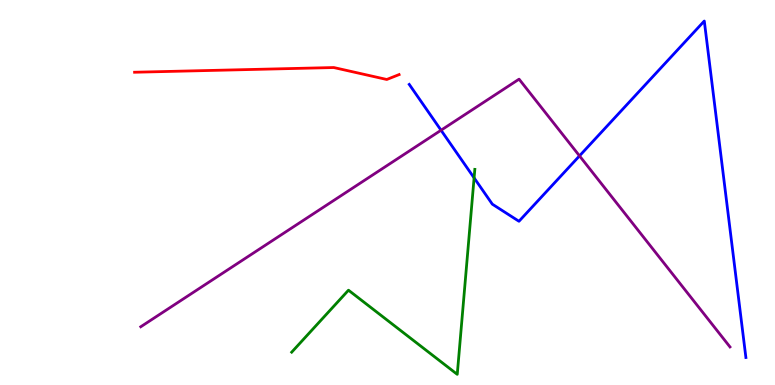[{'lines': ['blue', 'red'], 'intersections': []}, {'lines': ['green', 'red'], 'intersections': []}, {'lines': ['purple', 'red'], 'intersections': []}, {'lines': ['blue', 'green'], 'intersections': [{'x': 6.12, 'y': 5.38}]}, {'lines': ['blue', 'purple'], 'intersections': [{'x': 5.69, 'y': 6.62}, {'x': 7.48, 'y': 5.95}]}, {'lines': ['green', 'purple'], 'intersections': []}]